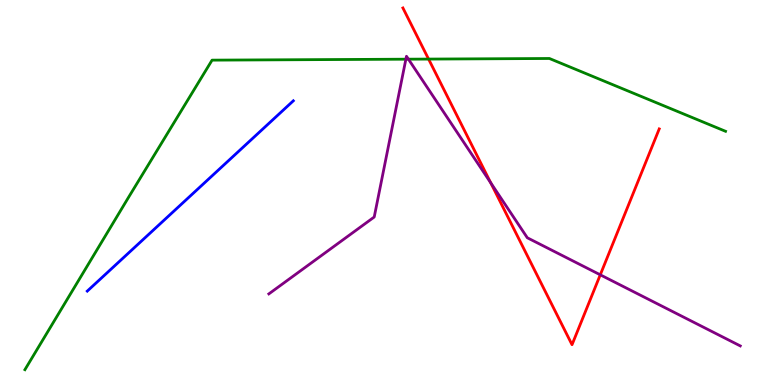[{'lines': ['blue', 'red'], 'intersections': []}, {'lines': ['green', 'red'], 'intersections': [{'x': 5.53, 'y': 8.47}]}, {'lines': ['purple', 'red'], 'intersections': [{'x': 6.33, 'y': 5.25}, {'x': 7.75, 'y': 2.86}]}, {'lines': ['blue', 'green'], 'intersections': []}, {'lines': ['blue', 'purple'], 'intersections': []}, {'lines': ['green', 'purple'], 'intersections': [{'x': 5.24, 'y': 8.46}, {'x': 5.27, 'y': 8.46}]}]